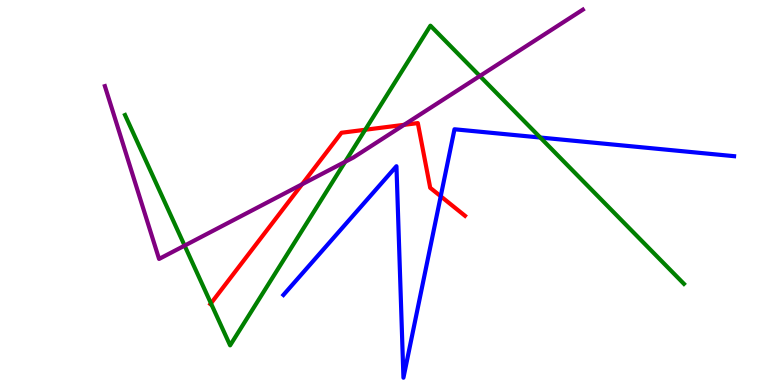[{'lines': ['blue', 'red'], 'intersections': [{'x': 5.69, 'y': 4.9}]}, {'lines': ['green', 'red'], 'intersections': [{'x': 2.72, 'y': 2.12}, {'x': 4.71, 'y': 6.63}]}, {'lines': ['purple', 'red'], 'intersections': [{'x': 3.9, 'y': 5.21}, {'x': 5.21, 'y': 6.76}]}, {'lines': ['blue', 'green'], 'intersections': [{'x': 6.97, 'y': 6.43}]}, {'lines': ['blue', 'purple'], 'intersections': []}, {'lines': ['green', 'purple'], 'intersections': [{'x': 2.38, 'y': 3.62}, {'x': 4.45, 'y': 5.8}, {'x': 6.19, 'y': 8.03}]}]